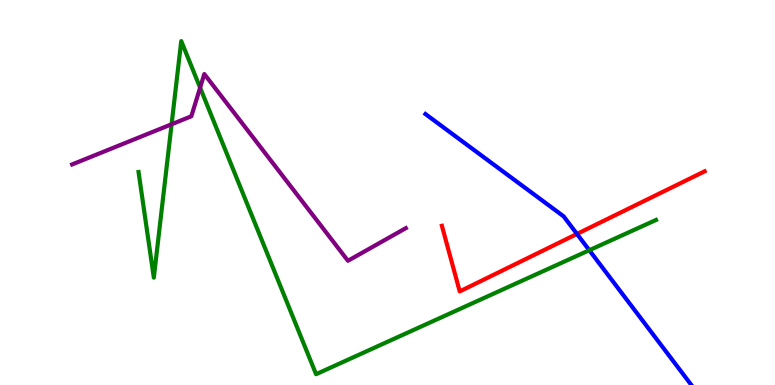[{'lines': ['blue', 'red'], 'intersections': [{'x': 7.44, 'y': 3.92}]}, {'lines': ['green', 'red'], 'intersections': []}, {'lines': ['purple', 'red'], 'intersections': []}, {'lines': ['blue', 'green'], 'intersections': [{'x': 7.6, 'y': 3.5}]}, {'lines': ['blue', 'purple'], 'intersections': []}, {'lines': ['green', 'purple'], 'intersections': [{'x': 2.21, 'y': 6.77}, {'x': 2.58, 'y': 7.72}]}]